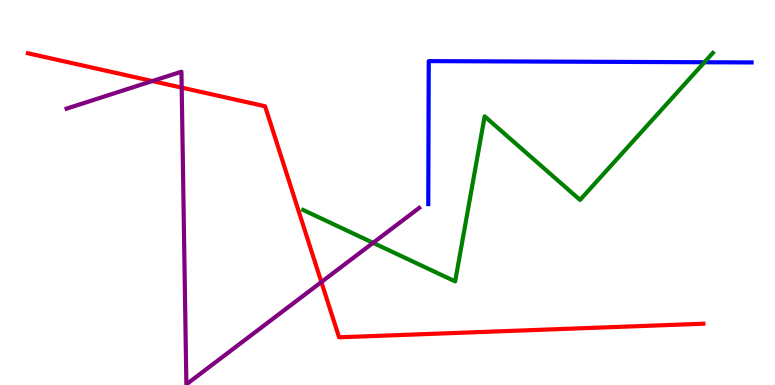[{'lines': ['blue', 'red'], 'intersections': []}, {'lines': ['green', 'red'], 'intersections': []}, {'lines': ['purple', 'red'], 'intersections': [{'x': 1.97, 'y': 7.89}, {'x': 2.34, 'y': 7.72}, {'x': 4.15, 'y': 2.67}]}, {'lines': ['blue', 'green'], 'intersections': [{'x': 9.09, 'y': 8.38}]}, {'lines': ['blue', 'purple'], 'intersections': []}, {'lines': ['green', 'purple'], 'intersections': [{'x': 4.81, 'y': 3.69}]}]